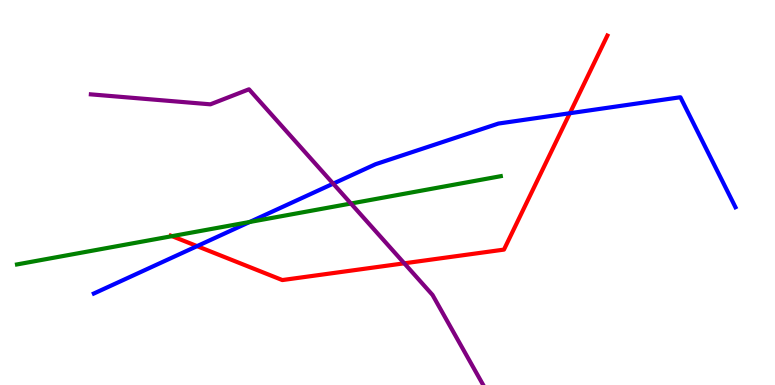[{'lines': ['blue', 'red'], 'intersections': [{'x': 2.54, 'y': 3.61}, {'x': 7.35, 'y': 7.06}]}, {'lines': ['green', 'red'], 'intersections': [{'x': 2.22, 'y': 3.87}]}, {'lines': ['purple', 'red'], 'intersections': [{'x': 5.22, 'y': 3.16}]}, {'lines': ['blue', 'green'], 'intersections': [{'x': 3.22, 'y': 4.23}]}, {'lines': ['blue', 'purple'], 'intersections': [{'x': 4.3, 'y': 5.23}]}, {'lines': ['green', 'purple'], 'intersections': [{'x': 4.53, 'y': 4.71}]}]